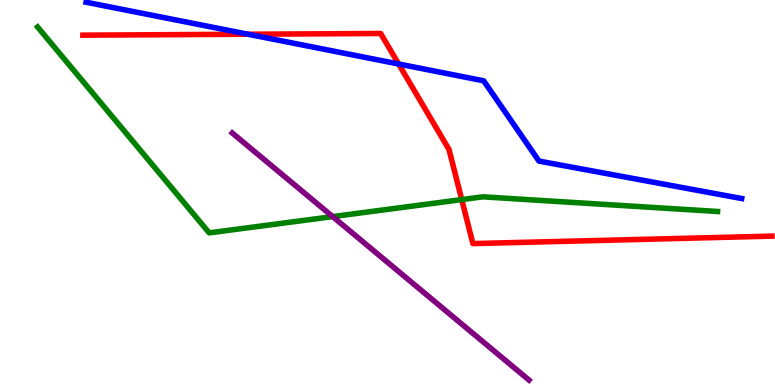[{'lines': ['blue', 'red'], 'intersections': [{'x': 3.2, 'y': 9.11}, {'x': 5.14, 'y': 8.34}]}, {'lines': ['green', 'red'], 'intersections': [{'x': 5.96, 'y': 4.82}]}, {'lines': ['purple', 'red'], 'intersections': []}, {'lines': ['blue', 'green'], 'intersections': []}, {'lines': ['blue', 'purple'], 'intersections': []}, {'lines': ['green', 'purple'], 'intersections': [{'x': 4.29, 'y': 4.37}]}]